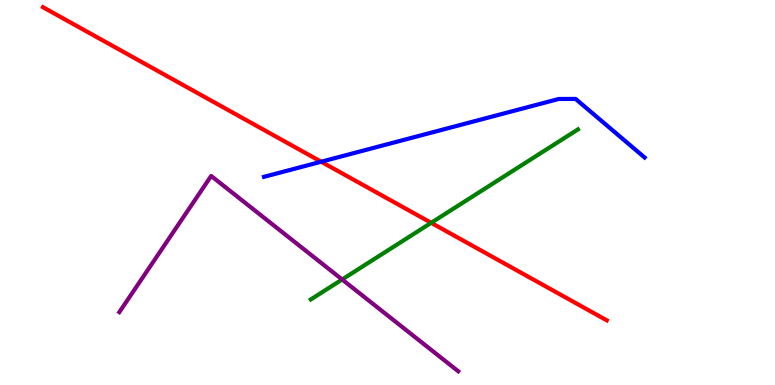[{'lines': ['blue', 'red'], 'intersections': [{'x': 4.14, 'y': 5.8}]}, {'lines': ['green', 'red'], 'intersections': [{'x': 5.56, 'y': 4.21}]}, {'lines': ['purple', 'red'], 'intersections': []}, {'lines': ['blue', 'green'], 'intersections': []}, {'lines': ['blue', 'purple'], 'intersections': []}, {'lines': ['green', 'purple'], 'intersections': [{'x': 4.41, 'y': 2.74}]}]